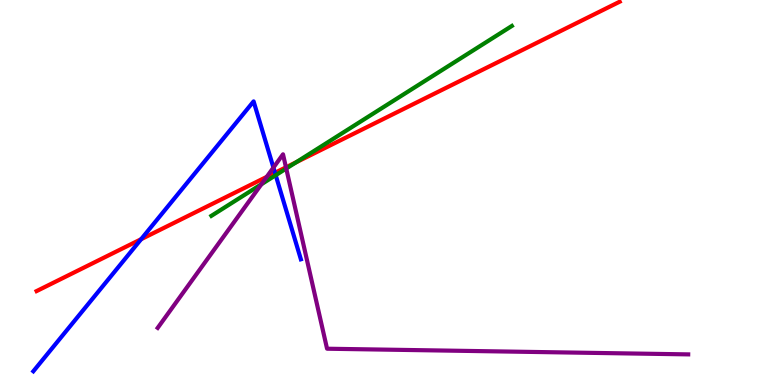[{'lines': ['blue', 'red'], 'intersections': [{'x': 1.82, 'y': 3.79}, {'x': 3.55, 'y': 5.51}]}, {'lines': ['green', 'red'], 'intersections': [{'x': 3.82, 'y': 5.79}]}, {'lines': ['purple', 'red'], 'intersections': [{'x': 3.44, 'y': 5.41}, {'x': 3.69, 'y': 5.65}]}, {'lines': ['blue', 'green'], 'intersections': [{'x': 3.56, 'y': 5.45}]}, {'lines': ['blue', 'purple'], 'intersections': [{'x': 3.53, 'y': 5.65}]}, {'lines': ['green', 'purple'], 'intersections': [{'x': 3.37, 'y': 5.21}, {'x': 3.69, 'y': 5.62}]}]